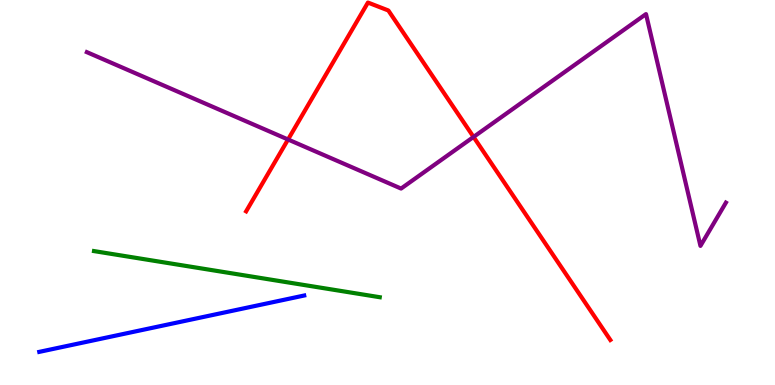[{'lines': ['blue', 'red'], 'intersections': []}, {'lines': ['green', 'red'], 'intersections': []}, {'lines': ['purple', 'red'], 'intersections': [{'x': 3.72, 'y': 6.38}, {'x': 6.11, 'y': 6.44}]}, {'lines': ['blue', 'green'], 'intersections': []}, {'lines': ['blue', 'purple'], 'intersections': []}, {'lines': ['green', 'purple'], 'intersections': []}]